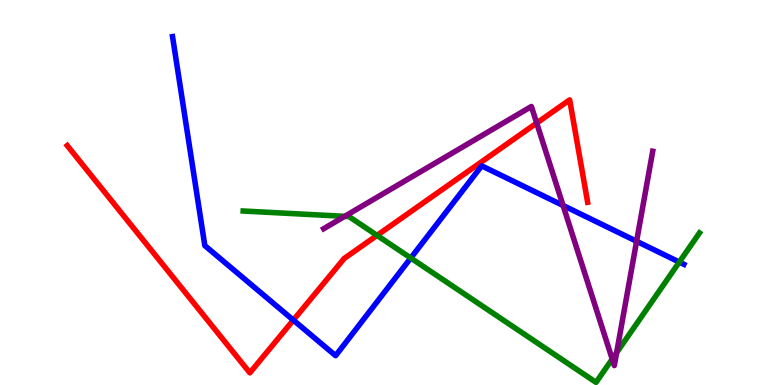[{'lines': ['blue', 'red'], 'intersections': [{'x': 3.79, 'y': 1.69}]}, {'lines': ['green', 'red'], 'intersections': [{'x': 4.86, 'y': 3.89}]}, {'lines': ['purple', 'red'], 'intersections': [{'x': 6.93, 'y': 6.8}]}, {'lines': ['blue', 'green'], 'intersections': [{'x': 5.3, 'y': 3.3}, {'x': 8.77, 'y': 3.19}]}, {'lines': ['blue', 'purple'], 'intersections': [{'x': 7.27, 'y': 4.66}, {'x': 8.21, 'y': 3.73}]}, {'lines': ['green', 'purple'], 'intersections': [{'x': 4.45, 'y': 4.38}, {'x': 7.9, 'y': 0.675}, {'x': 7.96, 'y': 0.841}]}]